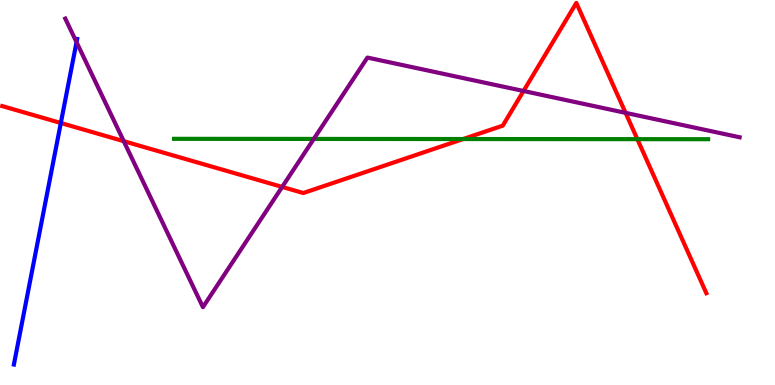[{'lines': ['blue', 'red'], 'intersections': [{'x': 0.785, 'y': 6.8}]}, {'lines': ['green', 'red'], 'intersections': [{'x': 5.98, 'y': 6.39}, {'x': 8.22, 'y': 6.39}]}, {'lines': ['purple', 'red'], 'intersections': [{'x': 1.6, 'y': 6.33}, {'x': 3.64, 'y': 5.14}, {'x': 6.76, 'y': 7.64}, {'x': 8.07, 'y': 7.07}]}, {'lines': ['blue', 'green'], 'intersections': []}, {'lines': ['blue', 'purple'], 'intersections': [{'x': 0.987, 'y': 8.9}]}, {'lines': ['green', 'purple'], 'intersections': [{'x': 4.05, 'y': 6.39}]}]